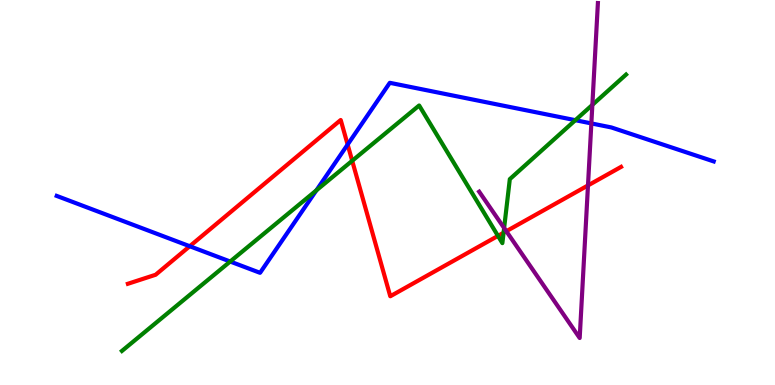[{'lines': ['blue', 'red'], 'intersections': [{'x': 2.45, 'y': 3.6}, {'x': 4.49, 'y': 6.24}]}, {'lines': ['green', 'red'], 'intersections': [{'x': 4.54, 'y': 5.82}, {'x': 6.43, 'y': 3.87}, {'x': 6.5, 'y': 3.95}]}, {'lines': ['purple', 'red'], 'intersections': [{'x': 6.53, 'y': 3.99}, {'x': 7.59, 'y': 5.18}]}, {'lines': ['blue', 'green'], 'intersections': [{'x': 2.97, 'y': 3.21}, {'x': 4.08, 'y': 5.06}, {'x': 7.42, 'y': 6.88}]}, {'lines': ['blue', 'purple'], 'intersections': [{'x': 7.63, 'y': 6.79}]}, {'lines': ['green', 'purple'], 'intersections': [{'x': 6.5, 'y': 4.08}, {'x': 7.64, 'y': 7.28}]}]